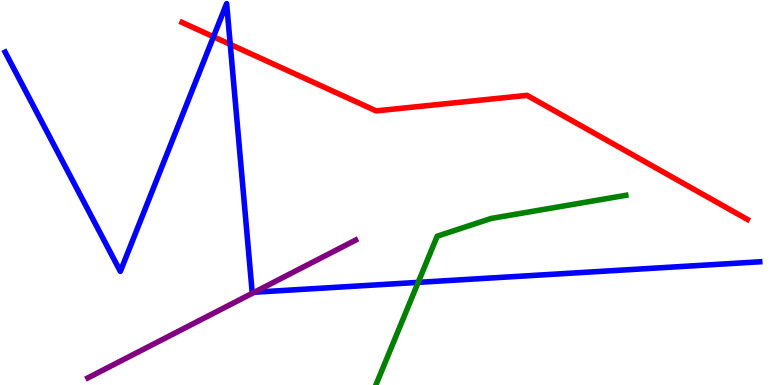[{'lines': ['blue', 'red'], 'intersections': [{'x': 2.75, 'y': 9.05}, {'x': 2.97, 'y': 8.85}]}, {'lines': ['green', 'red'], 'intersections': []}, {'lines': ['purple', 'red'], 'intersections': []}, {'lines': ['blue', 'green'], 'intersections': [{'x': 5.4, 'y': 2.67}]}, {'lines': ['blue', 'purple'], 'intersections': [{'x': 3.28, 'y': 2.41}]}, {'lines': ['green', 'purple'], 'intersections': []}]